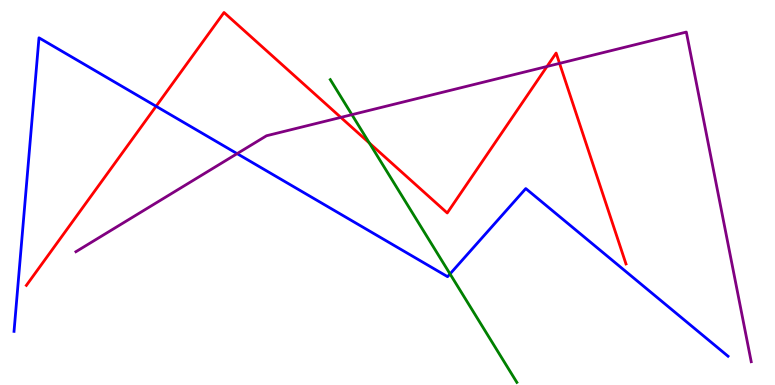[{'lines': ['blue', 'red'], 'intersections': [{'x': 2.01, 'y': 7.24}]}, {'lines': ['green', 'red'], 'intersections': [{'x': 4.77, 'y': 6.28}]}, {'lines': ['purple', 'red'], 'intersections': [{'x': 4.4, 'y': 6.95}, {'x': 7.06, 'y': 8.27}, {'x': 7.22, 'y': 8.35}]}, {'lines': ['blue', 'green'], 'intersections': [{'x': 5.81, 'y': 2.89}]}, {'lines': ['blue', 'purple'], 'intersections': [{'x': 3.06, 'y': 6.01}]}, {'lines': ['green', 'purple'], 'intersections': [{'x': 4.54, 'y': 7.02}]}]